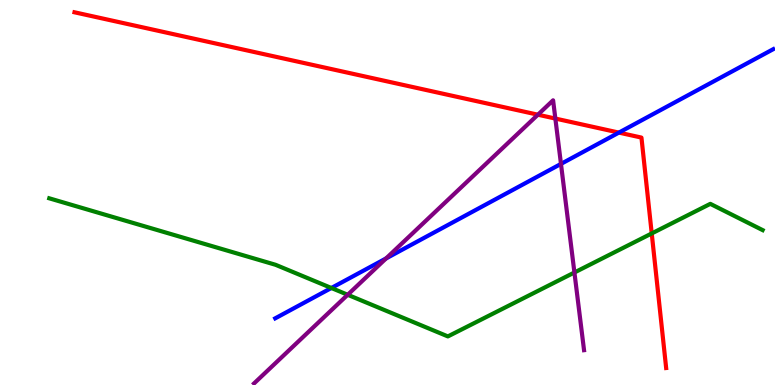[{'lines': ['blue', 'red'], 'intersections': [{'x': 7.99, 'y': 6.56}]}, {'lines': ['green', 'red'], 'intersections': [{'x': 8.41, 'y': 3.94}]}, {'lines': ['purple', 'red'], 'intersections': [{'x': 6.94, 'y': 7.02}, {'x': 7.17, 'y': 6.92}]}, {'lines': ['blue', 'green'], 'intersections': [{'x': 4.28, 'y': 2.52}]}, {'lines': ['blue', 'purple'], 'intersections': [{'x': 4.98, 'y': 3.29}, {'x': 7.24, 'y': 5.74}]}, {'lines': ['green', 'purple'], 'intersections': [{'x': 4.49, 'y': 2.34}, {'x': 7.41, 'y': 2.92}]}]